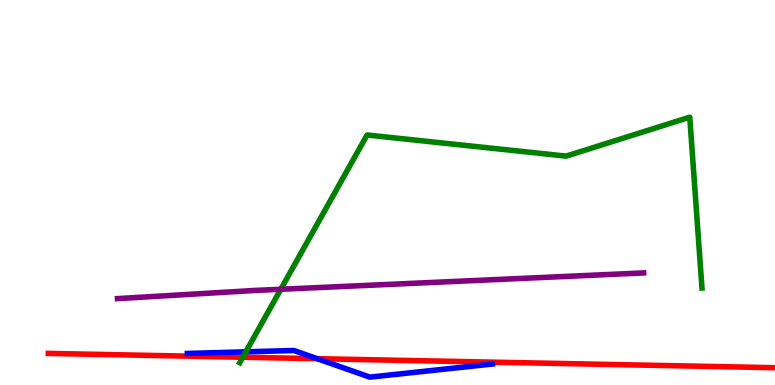[{'lines': ['blue', 'red'], 'intersections': [{'x': 4.09, 'y': 0.683}]}, {'lines': ['green', 'red'], 'intersections': [{'x': 3.13, 'y': 0.721}]}, {'lines': ['purple', 'red'], 'intersections': []}, {'lines': ['blue', 'green'], 'intersections': [{'x': 3.17, 'y': 0.862}]}, {'lines': ['blue', 'purple'], 'intersections': []}, {'lines': ['green', 'purple'], 'intersections': [{'x': 3.62, 'y': 2.49}]}]